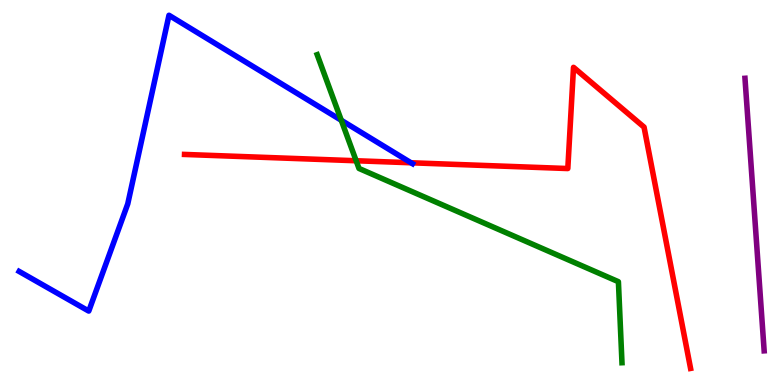[{'lines': ['blue', 'red'], 'intersections': [{'x': 5.3, 'y': 5.77}]}, {'lines': ['green', 'red'], 'intersections': [{'x': 4.6, 'y': 5.82}]}, {'lines': ['purple', 'red'], 'intersections': []}, {'lines': ['blue', 'green'], 'intersections': [{'x': 4.4, 'y': 6.88}]}, {'lines': ['blue', 'purple'], 'intersections': []}, {'lines': ['green', 'purple'], 'intersections': []}]